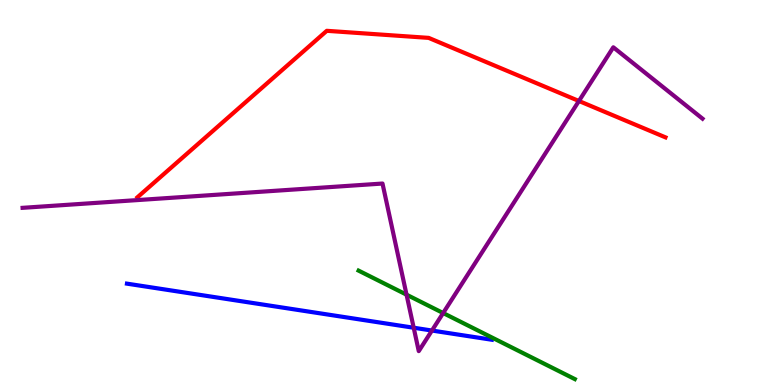[{'lines': ['blue', 'red'], 'intersections': []}, {'lines': ['green', 'red'], 'intersections': []}, {'lines': ['purple', 'red'], 'intersections': [{'x': 7.47, 'y': 7.38}]}, {'lines': ['blue', 'green'], 'intersections': []}, {'lines': ['blue', 'purple'], 'intersections': [{'x': 5.34, 'y': 1.49}, {'x': 5.57, 'y': 1.41}]}, {'lines': ['green', 'purple'], 'intersections': [{'x': 5.25, 'y': 2.35}, {'x': 5.72, 'y': 1.87}]}]